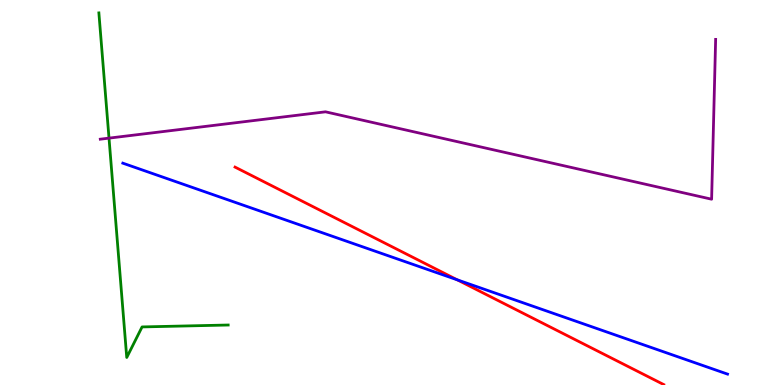[{'lines': ['blue', 'red'], 'intersections': [{'x': 5.9, 'y': 2.73}]}, {'lines': ['green', 'red'], 'intersections': []}, {'lines': ['purple', 'red'], 'intersections': []}, {'lines': ['blue', 'green'], 'intersections': []}, {'lines': ['blue', 'purple'], 'intersections': []}, {'lines': ['green', 'purple'], 'intersections': [{'x': 1.41, 'y': 6.41}]}]